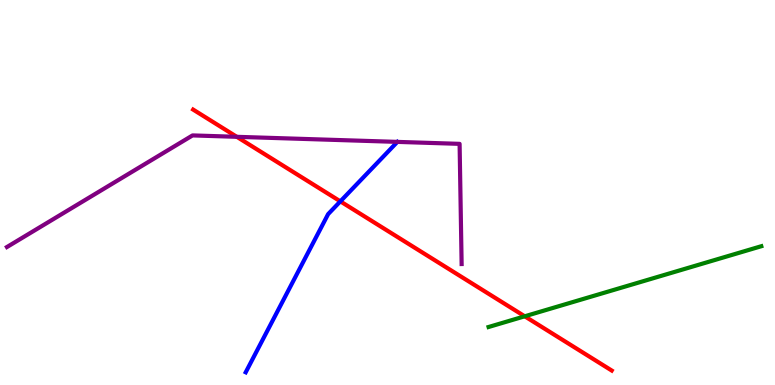[{'lines': ['blue', 'red'], 'intersections': [{'x': 4.39, 'y': 4.77}]}, {'lines': ['green', 'red'], 'intersections': [{'x': 6.77, 'y': 1.78}]}, {'lines': ['purple', 'red'], 'intersections': [{'x': 3.06, 'y': 6.45}]}, {'lines': ['blue', 'green'], 'intersections': []}, {'lines': ['blue', 'purple'], 'intersections': []}, {'lines': ['green', 'purple'], 'intersections': []}]